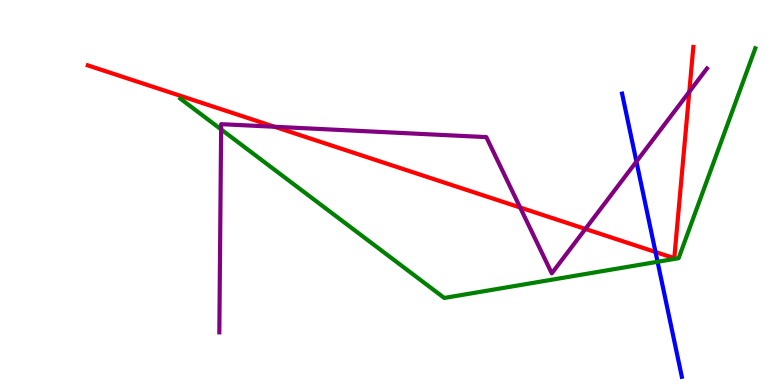[{'lines': ['blue', 'red'], 'intersections': [{'x': 8.46, 'y': 3.45}]}, {'lines': ['green', 'red'], 'intersections': []}, {'lines': ['purple', 'red'], 'intersections': [{'x': 3.54, 'y': 6.71}, {'x': 6.71, 'y': 4.61}, {'x': 7.55, 'y': 4.05}, {'x': 8.89, 'y': 7.62}]}, {'lines': ['blue', 'green'], 'intersections': [{'x': 8.48, 'y': 3.2}]}, {'lines': ['blue', 'purple'], 'intersections': [{'x': 8.21, 'y': 5.8}]}, {'lines': ['green', 'purple'], 'intersections': [{'x': 2.85, 'y': 6.64}]}]